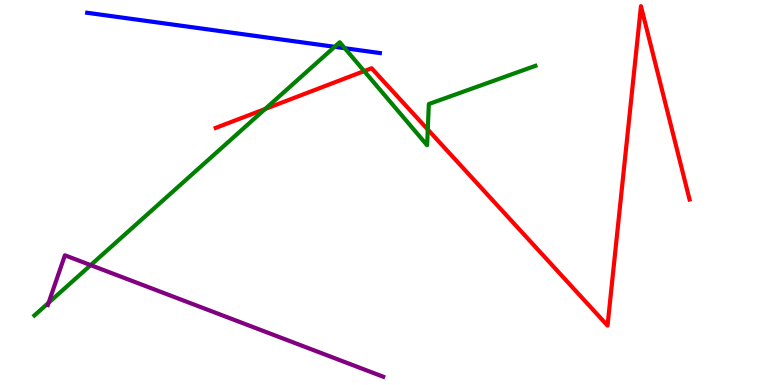[{'lines': ['blue', 'red'], 'intersections': []}, {'lines': ['green', 'red'], 'intersections': [{'x': 3.42, 'y': 7.17}, {'x': 4.7, 'y': 8.15}, {'x': 5.52, 'y': 6.64}]}, {'lines': ['purple', 'red'], 'intersections': []}, {'lines': ['blue', 'green'], 'intersections': [{'x': 4.32, 'y': 8.78}, {'x': 4.45, 'y': 8.75}]}, {'lines': ['blue', 'purple'], 'intersections': []}, {'lines': ['green', 'purple'], 'intersections': [{'x': 0.627, 'y': 2.14}, {'x': 1.17, 'y': 3.11}]}]